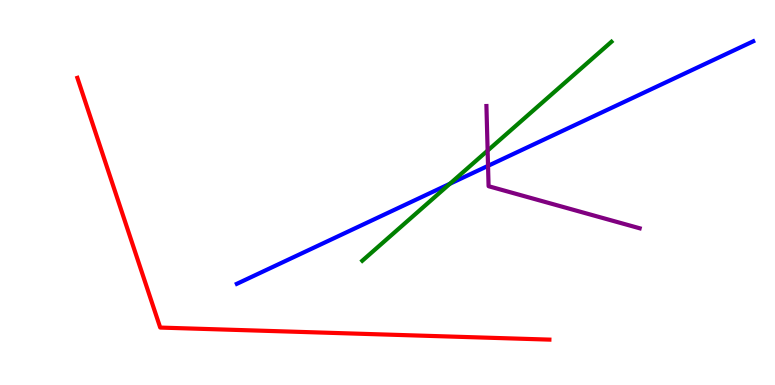[{'lines': ['blue', 'red'], 'intersections': []}, {'lines': ['green', 'red'], 'intersections': []}, {'lines': ['purple', 'red'], 'intersections': []}, {'lines': ['blue', 'green'], 'intersections': [{'x': 5.8, 'y': 5.23}]}, {'lines': ['blue', 'purple'], 'intersections': [{'x': 6.3, 'y': 5.69}]}, {'lines': ['green', 'purple'], 'intersections': [{'x': 6.29, 'y': 6.09}]}]